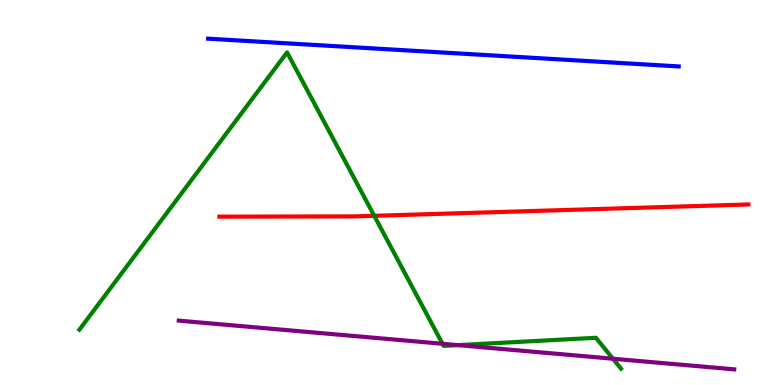[{'lines': ['blue', 'red'], 'intersections': []}, {'lines': ['green', 'red'], 'intersections': [{'x': 4.83, 'y': 4.39}]}, {'lines': ['purple', 'red'], 'intersections': []}, {'lines': ['blue', 'green'], 'intersections': []}, {'lines': ['blue', 'purple'], 'intersections': []}, {'lines': ['green', 'purple'], 'intersections': [{'x': 5.71, 'y': 1.07}, {'x': 5.91, 'y': 1.04}, {'x': 7.91, 'y': 0.683}]}]